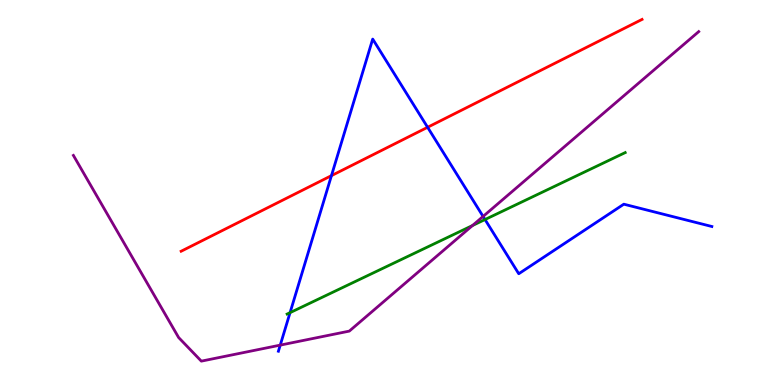[{'lines': ['blue', 'red'], 'intersections': [{'x': 4.28, 'y': 5.44}, {'x': 5.52, 'y': 6.69}]}, {'lines': ['green', 'red'], 'intersections': []}, {'lines': ['purple', 'red'], 'intersections': []}, {'lines': ['blue', 'green'], 'intersections': [{'x': 3.74, 'y': 1.88}, {'x': 6.26, 'y': 4.3}]}, {'lines': ['blue', 'purple'], 'intersections': [{'x': 3.62, 'y': 1.04}, {'x': 6.23, 'y': 4.38}]}, {'lines': ['green', 'purple'], 'intersections': [{'x': 6.1, 'y': 4.14}]}]